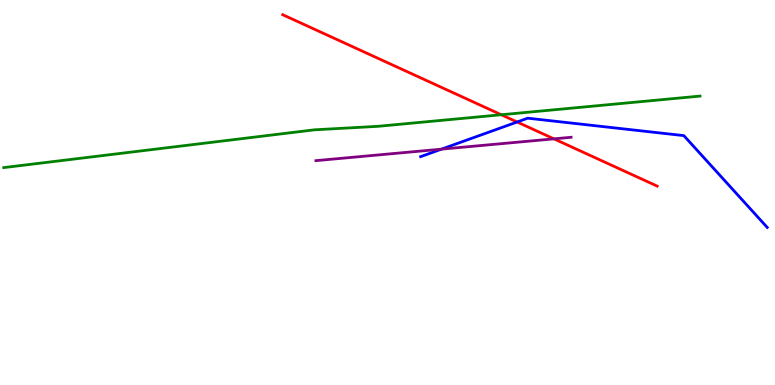[{'lines': ['blue', 'red'], 'intersections': [{'x': 6.67, 'y': 6.83}]}, {'lines': ['green', 'red'], 'intersections': [{'x': 6.47, 'y': 7.02}]}, {'lines': ['purple', 'red'], 'intersections': [{'x': 7.15, 'y': 6.39}]}, {'lines': ['blue', 'green'], 'intersections': []}, {'lines': ['blue', 'purple'], 'intersections': [{'x': 5.7, 'y': 6.13}]}, {'lines': ['green', 'purple'], 'intersections': []}]